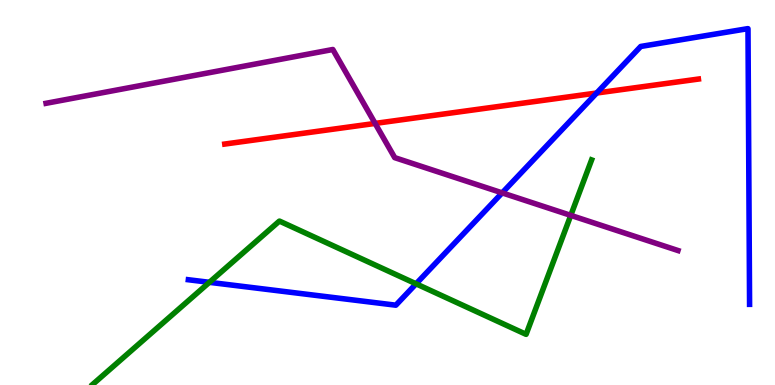[{'lines': ['blue', 'red'], 'intersections': [{'x': 7.7, 'y': 7.58}]}, {'lines': ['green', 'red'], 'intersections': []}, {'lines': ['purple', 'red'], 'intersections': [{'x': 4.84, 'y': 6.79}]}, {'lines': ['blue', 'green'], 'intersections': [{'x': 2.7, 'y': 2.67}, {'x': 5.37, 'y': 2.63}]}, {'lines': ['blue', 'purple'], 'intersections': [{'x': 6.48, 'y': 4.99}]}, {'lines': ['green', 'purple'], 'intersections': [{'x': 7.36, 'y': 4.41}]}]